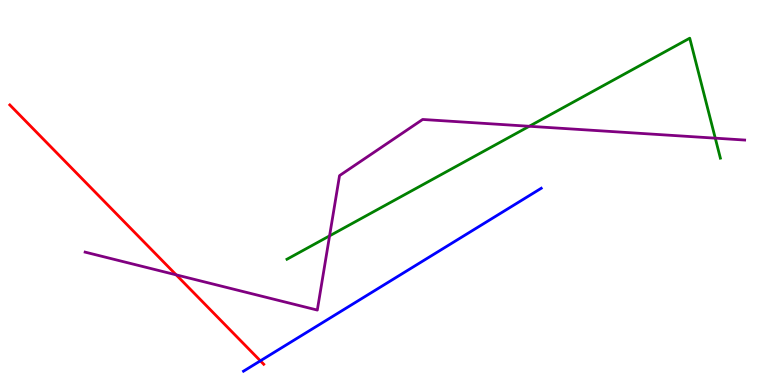[{'lines': ['blue', 'red'], 'intersections': [{'x': 3.36, 'y': 0.628}]}, {'lines': ['green', 'red'], 'intersections': []}, {'lines': ['purple', 'red'], 'intersections': [{'x': 2.27, 'y': 2.86}]}, {'lines': ['blue', 'green'], 'intersections': []}, {'lines': ['blue', 'purple'], 'intersections': []}, {'lines': ['green', 'purple'], 'intersections': [{'x': 4.25, 'y': 3.87}, {'x': 6.83, 'y': 6.72}, {'x': 9.23, 'y': 6.41}]}]